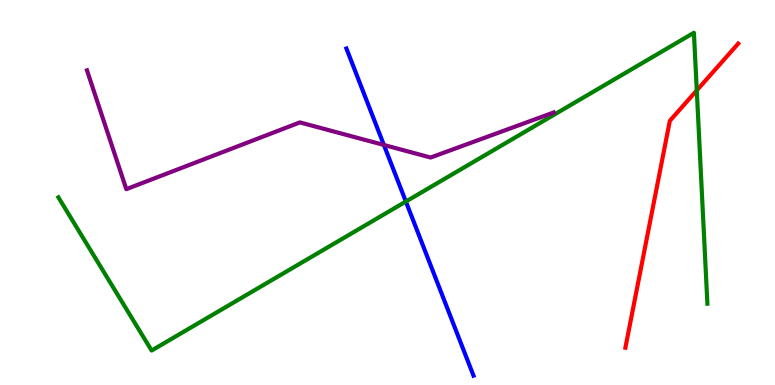[{'lines': ['blue', 'red'], 'intersections': []}, {'lines': ['green', 'red'], 'intersections': [{'x': 8.99, 'y': 7.65}]}, {'lines': ['purple', 'red'], 'intersections': []}, {'lines': ['blue', 'green'], 'intersections': [{'x': 5.24, 'y': 4.76}]}, {'lines': ['blue', 'purple'], 'intersections': [{'x': 4.95, 'y': 6.23}]}, {'lines': ['green', 'purple'], 'intersections': []}]